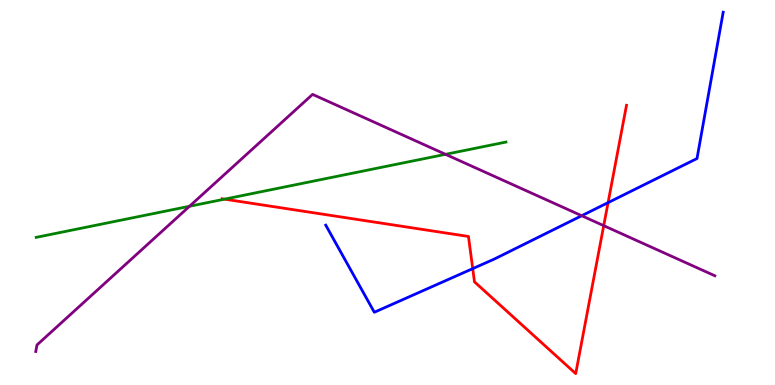[{'lines': ['blue', 'red'], 'intersections': [{'x': 6.1, 'y': 3.02}, {'x': 7.85, 'y': 4.74}]}, {'lines': ['green', 'red'], 'intersections': [{'x': 2.9, 'y': 4.83}]}, {'lines': ['purple', 'red'], 'intersections': [{'x': 7.79, 'y': 4.14}]}, {'lines': ['blue', 'green'], 'intersections': []}, {'lines': ['blue', 'purple'], 'intersections': [{'x': 7.51, 'y': 4.4}]}, {'lines': ['green', 'purple'], 'intersections': [{'x': 2.45, 'y': 4.64}, {'x': 5.75, 'y': 5.99}]}]